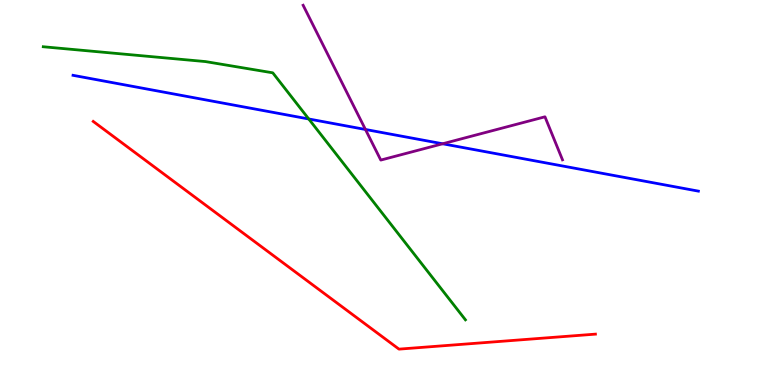[{'lines': ['blue', 'red'], 'intersections': []}, {'lines': ['green', 'red'], 'intersections': []}, {'lines': ['purple', 'red'], 'intersections': []}, {'lines': ['blue', 'green'], 'intersections': [{'x': 3.98, 'y': 6.91}]}, {'lines': ['blue', 'purple'], 'intersections': [{'x': 4.72, 'y': 6.64}, {'x': 5.71, 'y': 6.27}]}, {'lines': ['green', 'purple'], 'intersections': []}]